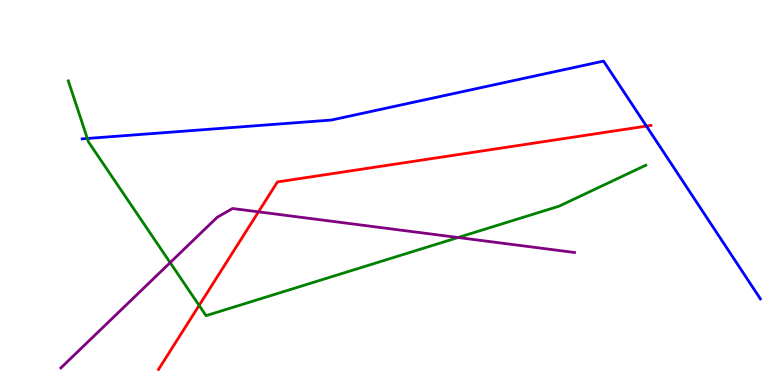[{'lines': ['blue', 'red'], 'intersections': [{'x': 8.34, 'y': 6.72}]}, {'lines': ['green', 'red'], 'intersections': [{'x': 2.57, 'y': 2.07}]}, {'lines': ['purple', 'red'], 'intersections': [{'x': 3.34, 'y': 4.5}]}, {'lines': ['blue', 'green'], 'intersections': [{'x': 1.13, 'y': 6.4}]}, {'lines': ['blue', 'purple'], 'intersections': []}, {'lines': ['green', 'purple'], 'intersections': [{'x': 2.2, 'y': 3.18}, {'x': 5.91, 'y': 3.83}]}]